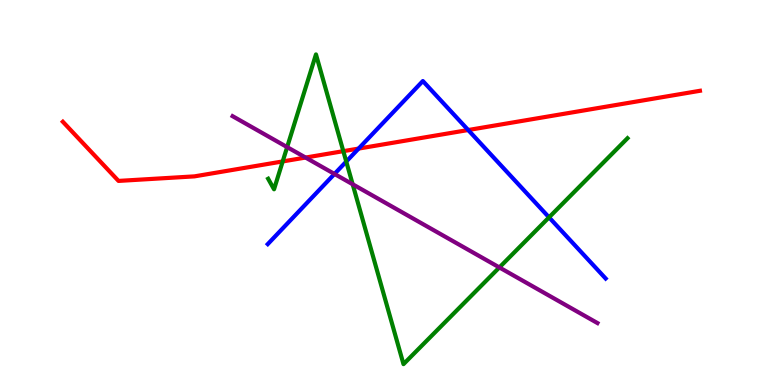[{'lines': ['blue', 'red'], 'intersections': [{'x': 4.63, 'y': 6.14}, {'x': 6.04, 'y': 6.62}]}, {'lines': ['green', 'red'], 'intersections': [{'x': 3.65, 'y': 5.81}, {'x': 4.43, 'y': 6.07}]}, {'lines': ['purple', 'red'], 'intersections': [{'x': 3.94, 'y': 5.91}]}, {'lines': ['blue', 'green'], 'intersections': [{'x': 4.47, 'y': 5.8}, {'x': 7.08, 'y': 4.35}]}, {'lines': ['blue', 'purple'], 'intersections': [{'x': 4.32, 'y': 5.48}]}, {'lines': ['green', 'purple'], 'intersections': [{'x': 3.71, 'y': 6.18}, {'x': 4.55, 'y': 5.21}, {'x': 6.44, 'y': 3.05}]}]